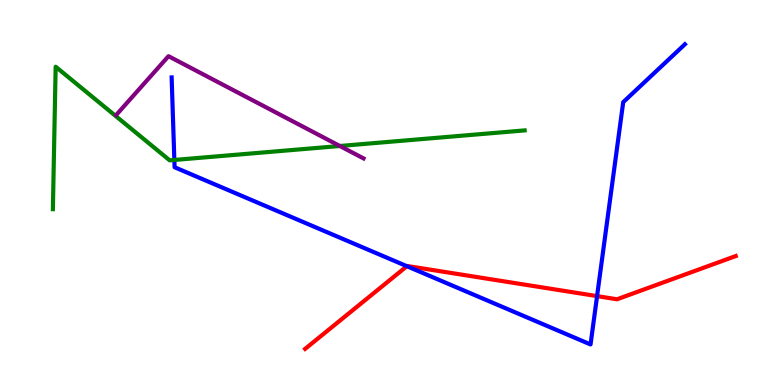[{'lines': ['blue', 'red'], 'intersections': [{'x': 5.25, 'y': 3.09}, {'x': 7.7, 'y': 2.31}]}, {'lines': ['green', 'red'], 'intersections': []}, {'lines': ['purple', 'red'], 'intersections': []}, {'lines': ['blue', 'green'], 'intersections': [{'x': 2.25, 'y': 5.85}]}, {'lines': ['blue', 'purple'], 'intersections': []}, {'lines': ['green', 'purple'], 'intersections': [{'x': 4.39, 'y': 6.21}]}]